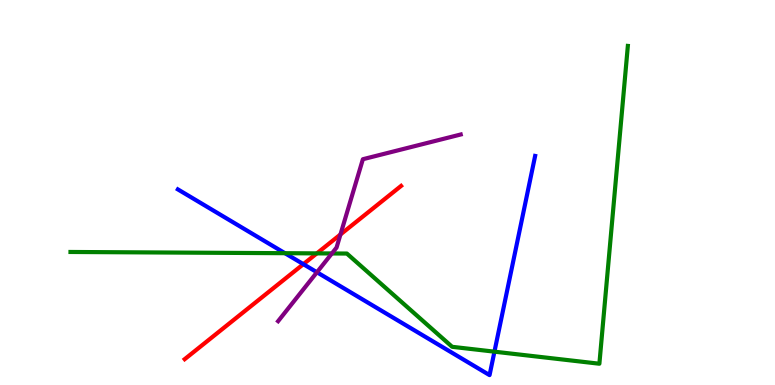[{'lines': ['blue', 'red'], 'intersections': [{'x': 3.91, 'y': 3.14}]}, {'lines': ['green', 'red'], 'intersections': [{'x': 4.09, 'y': 3.42}]}, {'lines': ['purple', 'red'], 'intersections': [{'x': 4.39, 'y': 3.91}]}, {'lines': ['blue', 'green'], 'intersections': [{'x': 3.68, 'y': 3.42}, {'x': 6.38, 'y': 0.866}]}, {'lines': ['blue', 'purple'], 'intersections': [{'x': 4.09, 'y': 2.93}]}, {'lines': ['green', 'purple'], 'intersections': [{'x': 4.28, 'y': 3.42}]}]